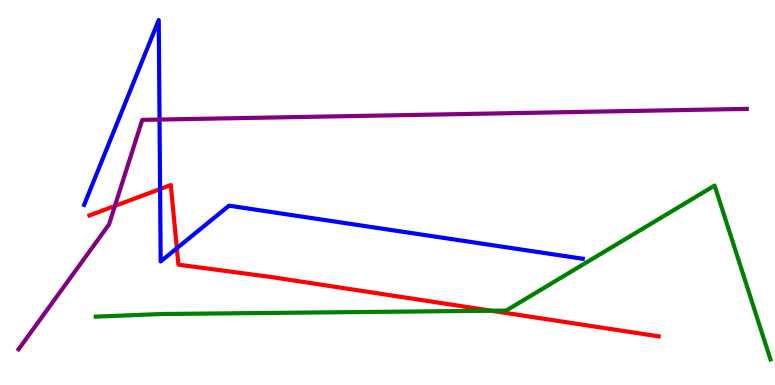[{'lines': ['blue', 'red'], 'intersections': [{'x': 2.07, 'y': 5.09}, {'x': 2.28, 'y': 3.55}]}, {'lines': ['green', 'red'], 'intersections': [{'x': 6.34, 'y': 1.93}]}, {'lines': ['purple', 'red'], 'intersections': [{'x': 1.48, 'y': 4.65}]}, {'lines': ['blue', 'green'], 'intersections': []}, {'lines': ['blue', 'purple'], 'intersections': [{'x': 2.06, 'y': 6.89}]}, {'lines': ['green', 'purple'], 'intersections': []}]